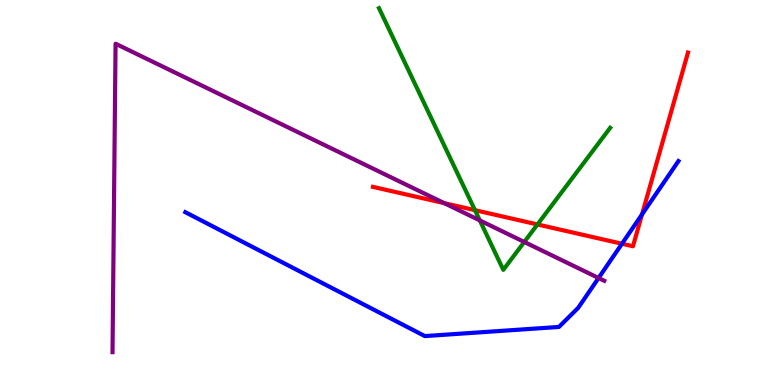[{'lines': ['blue', 'red'], 'intersections': [{'x': 8.03, 'y': 3.67}, {'x': 8.28, 'y': 4.43}]}, {'lines': ['green', 'red'], 'intersections': [{'x': 6.13, 'y': 4.54}, {'x': 6.93, 'y': 4.17}]}, {'lines': ['purple', 'red'], 'intersections': [{'x': 5.73, 'y': 4.72}]}, {'lines': ['blue', 'green'], 'intersections': []}, {'lines': ['blue', 'purple'], 'intersections': [{'x': 7.72, 'y': 2.78}]}, {'lines': ['green', 'purple'], 'intersections': [{'x': 6.19, 'y': 4.28}, {'x': 6.76, 'y': 3.72}]}]